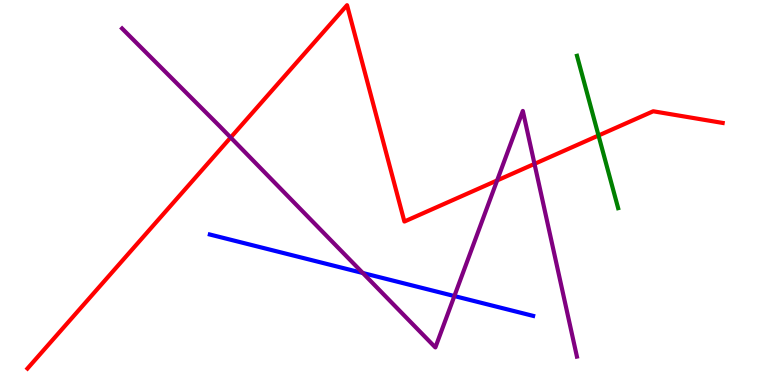[{'lines': ['blue', 'red'], 'intersections': []}, {'lines': ['green', 'red'], 'intersections': [{'x': 7.72, 'y': 6.48}]}, {'lines': ['purple', 'red'], 'intersections': [{'x': 2.98, 'y': 6.43}, {'x': 6.41, 'y': 5.31}, {'x': 6.9, 'y': 5.74}]}, {'lines': ['blue', 'green'], 'intersections': []}, {'lines': ['blue', 'purple'], 'intersections': [{'x': 4.68, 'y': 2.91}, {'x': 5.86, 'y': 2.31}]}, {'lines': ['green', 'purple'], 'intersections': []}]